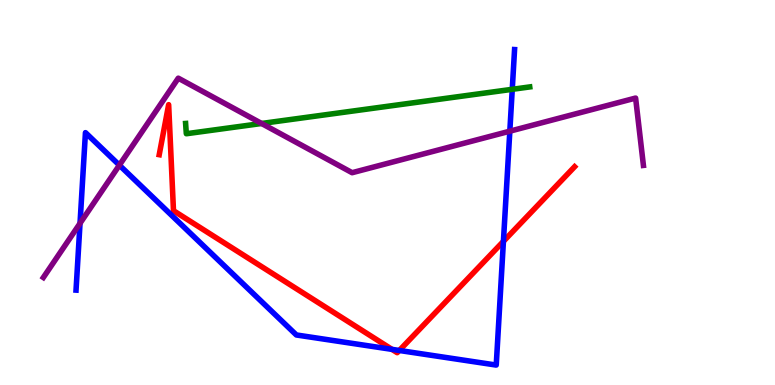[{'lines': ['blue', 'red'], 'intersections': [{'x': 5.06, 'y': 0.926}, {'x': 5.15, 'y': 0.897}, {'x': 6.5, 'y': 3.73}]}, {'lines': ['green', 'red'], 'intersections': []}, {'lines': ['purple', 'red'], 'intersections': []}, {'lines': ['blue', 'green'], 'intersections': [{'x': 6.61, 'y': 7.68}]}, {'lines': ['blue', 'purple'], 'intersections': [{'x': 1.03, 'y': 4.2}, {'x': 1.54, 'y': 5.71}, {'x': 6.58, 'y': 6.59}]}, {'lines': ['green', 'purple'], 'intersections': [{'x': 3.38, 'y': 6.79}]}]